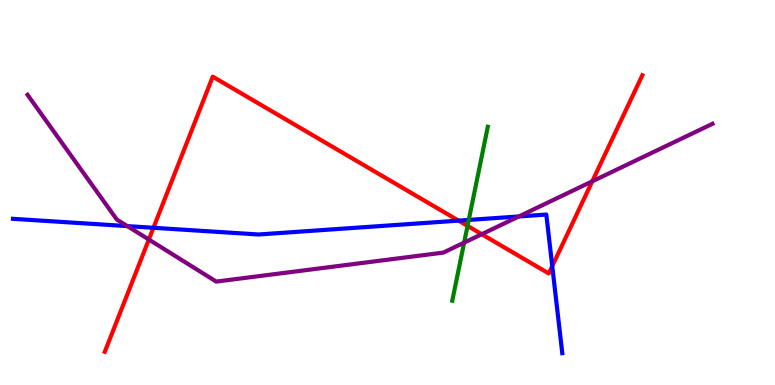[{'lines': ['blue', 'red'], 'intersections': [{'x': 1.98, 'y': 4.08}, {'x': 5.92, 'y': 4.27}, {'x': 7.13, 'y': 3.09}]}, {'lines': ['green', 'red'], 'intersections': [{'x': 6.03, 'y': 4.13}]}, {'lines': ['purple', 'red'], 'intersections': [{'x': 1.92, 'y': 3.78}, {'x': 6.22, 'y': 3.92}, {'x': 7.64, 'y': 5.29}]}, {'lines': ['blue', 'green'], 'intersections': [{'x': 6.05, 'y': 4.29}]}, {'lines': ['blue', 'purple'], 'intersections': [{'x': 1.64, 'y': 4.13}, {'x': 6.69, 'y': 4.38}]}, {'lines': ['green', 'purple'], 'intersections': [{'x': 5.99, 'y': 3.7}]}]